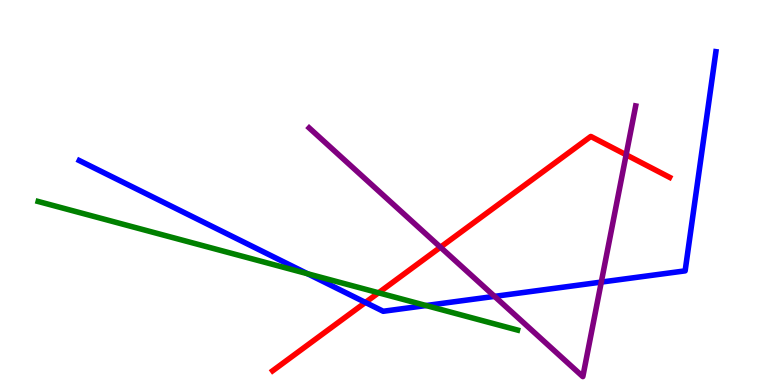[{'lines': ['blue', 'red'], 'intersections': [{'x': 4.72, 'y': 2.14}]}, {'lines': ['green', 'red'], 'intersections': [{'x': 4.88, 'y': 2.4}]}, {'lines': ['purple', 'red'], 'intersections': [{'x': 5.68, 'y': 3.58}, {'x': 8.08, 'y': 5.98}]}, {'lines': ['blue', 'green'], 'intersections': [{'x': 3.97, 'y': 2.89}, {'x': 5.5, 'y': 2.06}]}, {'lines': ['blue', 'purple'], 'intersections': [{'x': 6.38, 'y': 2.3}, {'x': 7.76, 'y': 2.67}]}, {'lines': ['green', 'purple'], 'intersections': []}]